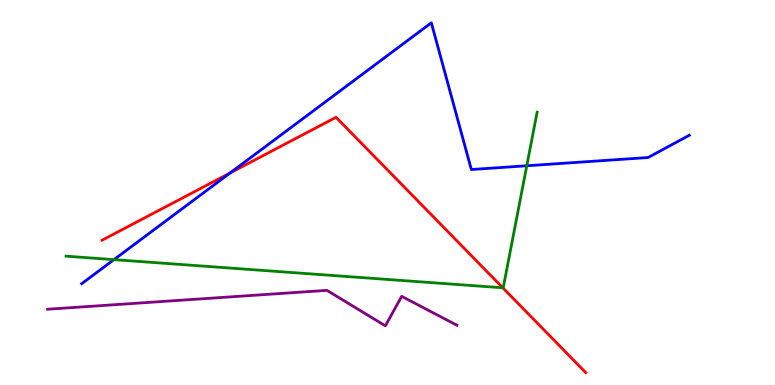[{'lines': ['blue', 'red'], 'intersections': [{'x': 2.97, 'y': 5.51}]}, {'lines': ['green', 'red'], 'intersections': [{'x': 6.49, 'y': 2.52}]}, {'lines': ['purple', 'red'], 'intersections': []}, {'lines': ['blue', 'green'], 'intersections': [{'x': 1.47, 'y': 3.26}, {'x': 6.8, 'y': 5.69}]}, {'lines': ['blue', 'purple'], 'intersections': []}, {'lines': ['green', 'purple'], 'intersections': []}]